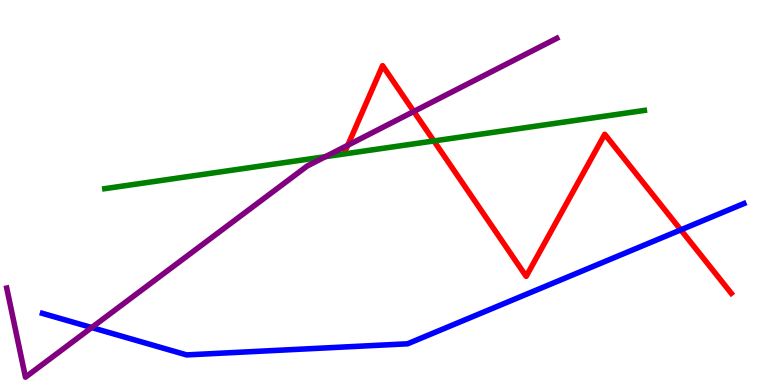[{'lines': ['blue', 'red'], 'intersections': [{'x': 8.78, 'y': 4.03}]}, {'lines': ['green', 'red'], 'intersections': [{'x': 5.6, 'y': 6.34}]}, {'lines': ['purple', 'red'], 'intersections': [{'x': 4.49, 'y': 6.23}, {'x': 5.34, 'y': 7.1}]}, {'lines': ['blue', 'green'], 'intersections': []}, {'lines': ['blue', 'purple'], 'intersections': [{'x': 1.18, 'y': 1.49}]}, {'lines': ['green', 'purple'], 'intersections': [{'x': 4.2, 'y': 5.93}]}]